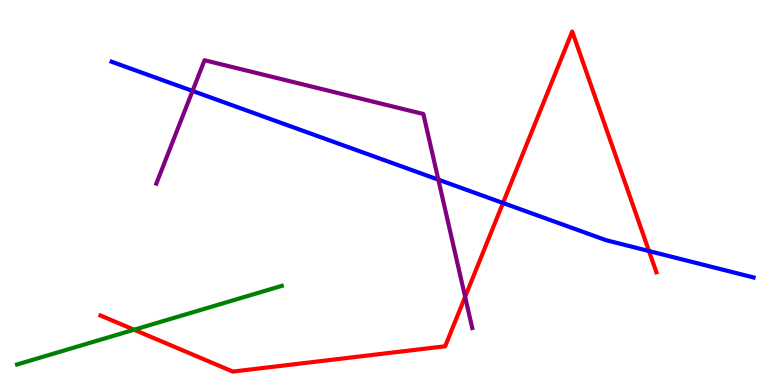[{'lines': ['blue', 'red'], 'intersections': [{'x': 6.49, 'y': 4.73}, {'x': 8.37, 'y': 3.48}]}, {'lines': ['green', 'red'], 'intersections': [{'x': 1.73, 'y': 1.44}]}, {'lines': ['purple', 'red'], 'intersections': [{'x': 6.0, 'y': 2.29}]}, {'lines': ['blue', 'green'], 'intersections': []}, {'lines': ['blue', 'purple'], 'intersections': [{'x': 2.48, 'y': 7.64}, {'x': 5.66, 'y': 5.33}]}, {'lines': ['green', 'purple'], 'intersections': []}]